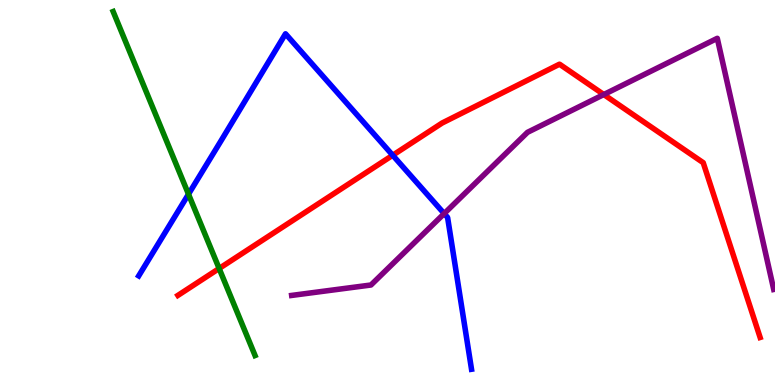[{'lines': ['blue', 'red'], 'intersections': [{'x': 5.07, 'y': 5.97}]}, {'lines': ['green', 'red'], 'intersections': [{'x': 2.83, 'y': 3.03}]}, {'lines': ['purple', 'red'], 'intersections': [{'x': 7.79, 'y': 7.54}]}, {'lines': ['blue', 'green'], 'intersections': [{'x': 2.43, 'y': 4.96}]}, {'lines': ['blue', 'purple'], 'intersections': [{'x': 5.73, 'y': 4.45}]}, {'lines': ['green', 'purple'], 'intersections': []}]